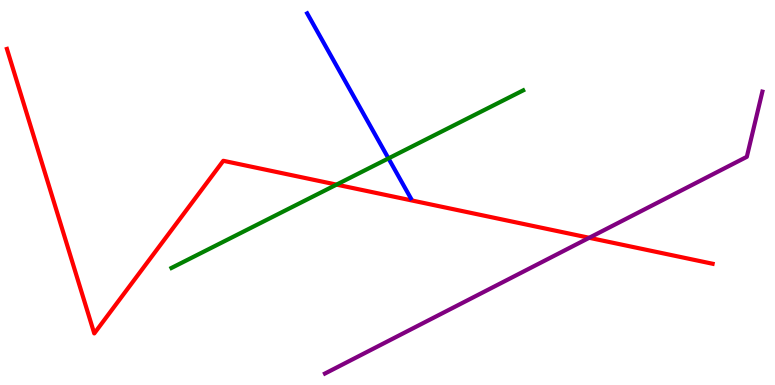[{'lines': ['blue', 'red'], 'intersections': []}, {'lines': ['green', 'red'], 'intersections': [{'x': 4.34, 'y': 5.2}]}, {'lines': ['purple', 'red'], 'intersections': [{'x': 7.6, 'y': 3.82}]}, {'lines': ['blue', 'green'], 'intersections': [{'x': 5.01, 'y': 5.89}]}, {'lines': ['blue', 'purple'], 'intersections': []}, {'lines': ['green', 'purple'], 'intersections': []}]